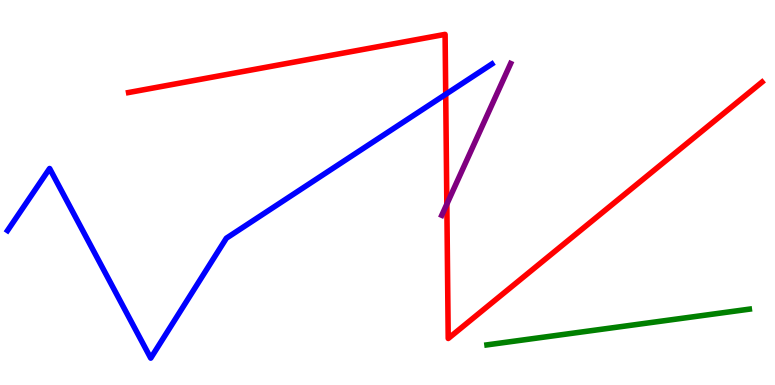[{'lines': ['blue', 'red'], 'intersections': [{'x': 5.75, 'y': 7.55}]}, {'lines': ['green', 'red'], 'intersections': []}, {'lines': ['purple', 'red'], 'intersections': [{'x': 5.77, 'y': 4.7}]}, {'lines': ['blue', 'green'], 'intersections': []}, {'lines': ['blue', 'purple'], 'intersections': []}, {'lines': ['green', 'purple'], 'intersections': []}]